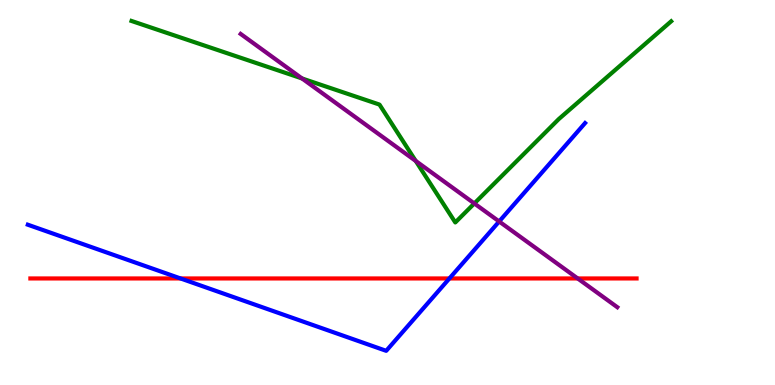[{'lines': ['blue', 'red'], 'intersections': [{'x': 2.33, 'y': 2.77}, {'x': 5.8, 'y': 2.77}]}, {'lines': ['green', 'red'], 'intersections': []}, {'lines': ['purple', 'red'], 'intersections': [{'x': 7.45, 'y': 2.77}]}, {'lines': ['blue', 'green'], 'intersections': []}, {'lines': ['blue', 'purple'], 'intersections': [{'x': 6.44, 'y': 4.25}]}, {'lines': ['green', 'purple'], 'intersections': [{'x': 3.9, 'y': 7.96}, {'x': 5.36, 'y': 5.82}, {'x': 6.12, 'y': 4.72}]}]